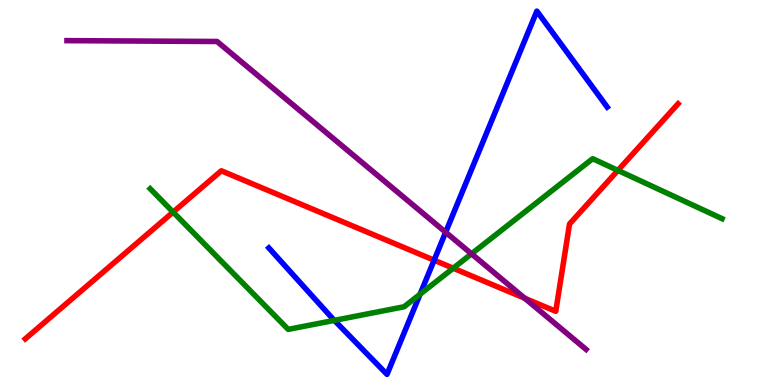[{'lines': ['blue', 'red'], 'intersections': [{'x': 5.6, 'y': 3.24}]}, {'lines': ['green', 'red'], 'intersections': [{'x': 2.23, 'y': 4.49}, {'x': 5.85, 'y': 3.03}, {'x': 7.97, 'y': 5.57}]}, {'lines': ['purple', 'red'], 'intersections': [{'x': 6.77, 'y': 2.25}]}, {'lines': ['blue', 'green'], 'intersections': [{'x': 4.31, 'y': 1.68}, {'x': 5.42, 'y': 2.36}]}, {'lines': ['blue', 'purple'], 'intersections': [{'x': 5.75, 'y': 3.97}]}, {'lines': ['green', 'purple'], 'intersections': [{'x': 6.08, 'y': 3.41}]}]